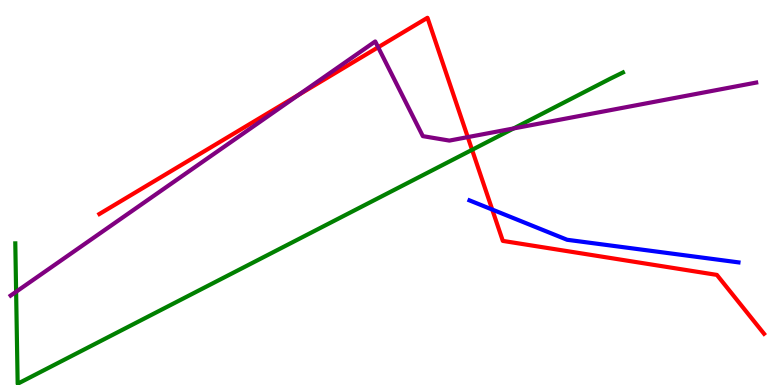[{'lines': ['blue', 'red'], 'intersections': [{'x': 6.35, 'y': 4.56}]}, {'lines': ['green', 'red'], 'intersections': [{'x': 6.09, 'y': 6.11}]}, {'lines': ['purple', 'red'], 'intersections': [{'x': 3.86, 'y': 7.54}, {'x': 4.88, 'y': 8.77}, {'x': 6.04, 'y': 6.44}]}, {'lines': ['blue', 'green'], 'intersections': []}, {'lines': ['blue', 'purple'], 'intersections': []}, {'lines': ['green', 'purple'], 'intersections': [{'x': 0.208, 'y': 2.42}, {'x': 6.63, 'y': 6.66}]}]